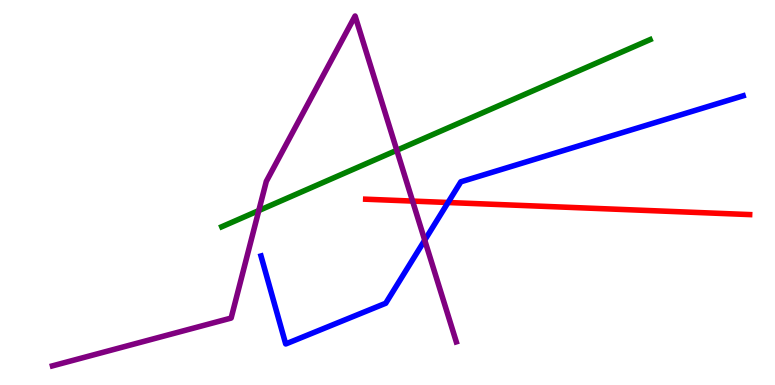[{'lines': ['blue', 'red'], 'intersections': [{'x': 5.78, 'y': 4.74}]}, {'lines': ['green', 'red'], 'intersections': []}, {'lines': ['purple', 'red'], 'intersections': [{'x': 5.32, 'y': 4.78}]}, {'lines': ['blue', 'green'], 'intersections': []}, {'lines': ['blue', 'purple'], 'intersections': [{'x': 5.48, 'y': 3.76}]}, {'lines': ['green', 'purple'], 'intersections': [{'x': 3.34, 'y': 4.53}, {'x': 5.12, 'y': 6.1}]}]